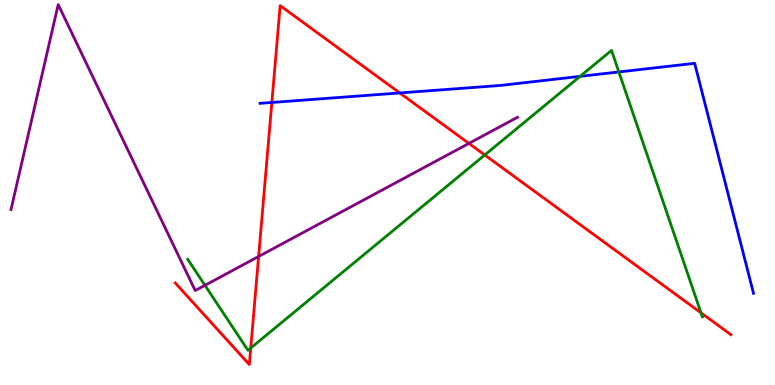[{'lines': ['blue', 'red'], 'intersections': [{'x': 3.51, 'y': 7.34}, {'x': 5.16, 'y': 7.59}]}, {'lines': ['green', 'red'], 'intersections': [{'x': 3.24, 'y': 0.961}, {'x': 6.25, 'y': 5.97}, {'x': 9.05, 'y': 1.87}]}, {'lines': ['purple', 'red'], 'intersections': [{'x': 3.34, 'y': 3.34}, {'x': 6.05, 'y': 6.28}]}, {'lines': ['blue', 'green'], 'intersections': [{'x': 7.48, 'y': 8.02}, {'x': 7.99, 'y': 8.13}]}, {'lines': ['blue', 'purple'], 'intersections': []}, {'lines': ['green', 'purple'], 'intersections': [{'x': 2.64, 'y': 2.59}]}]